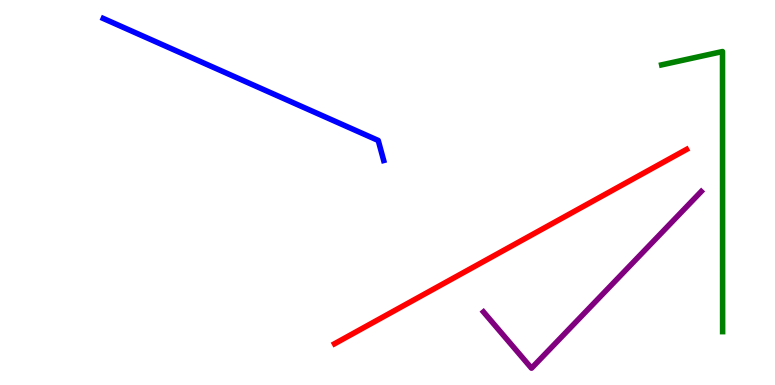[{'lines': ['blue', 'red'], 'intersections': []}, {'lines': ['green', 'red'], 'intersections': []}, {'lines': ['purple', 'red'], 'intersections': []}, {'lines': ['blue', 'green'], 'intersections': []}, {'lines': ['blue', 'purple'], 'intersections': []}, {'lines': ['green', 'purple'], 'intersections': []}]